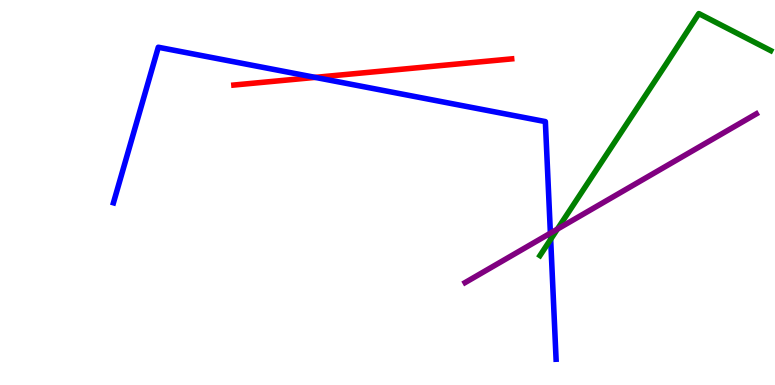[{'lines': ['blue', 'red'], 'intersections': [{'x': 4.07, 'y': 7.99}]}, {'lines': ['green', 'red'], 'intersections': []}, {'lines': ['purple', 'red'], 'intersections': []}, {'lines': ['blue', 'green'], 'intersections': [{'x': 7.11, 'y': 3.78}]}, {'lines': ['blue', 'purple'], 'intersections': [{'x': 7.1, 'y': 3.94}]}, {'lines': ['green', 'purple'], 'intersections': [{'x': 7.19, 'y': 4.05}]}]